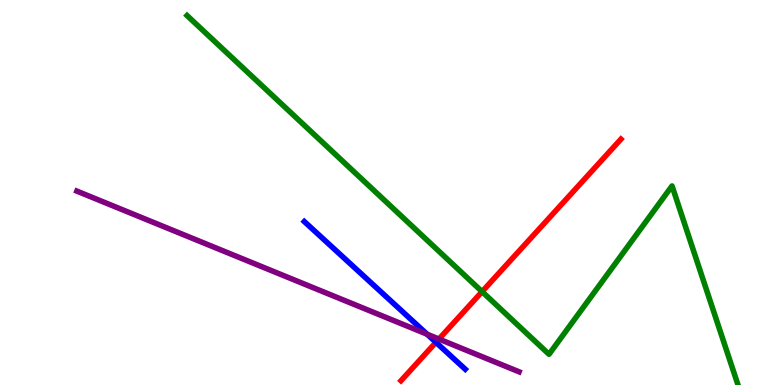[{'lines': ['blue', 'red'], 'intersections': [{'x': 5.63, 'y': 1.11}]}, {'lines': ['green', 'red'], 'intersections': [{'x': 6.22, 'y': 2.42}]}, {'lines': ['purple', 'red'], 'intersections': [{'x': 5.66, 'y': 1.19}]}, {'lines': ['blue', 'green'], 'intersections': []}, {'lines': ['blue', 'purple'], 'intersections': [{'x': 5.51, 'y': 1.32}]}, {'lines': ['green', 'purple'], 'intersections': []}]